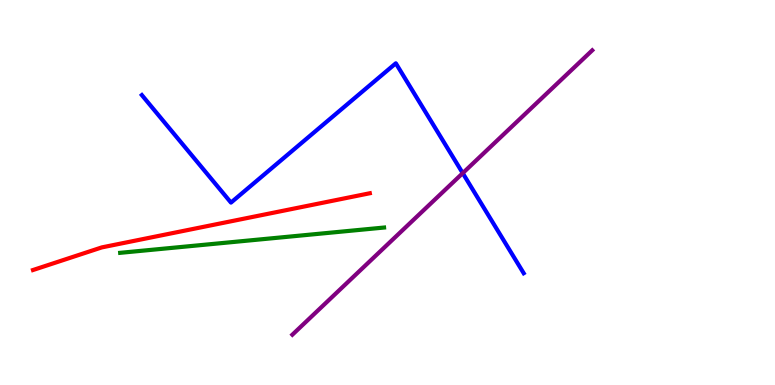[{'lines': ['blue', 'red'], 'intersections': []}, {'lines': ['green', 'red'], 'intersections': []}, {'lines': ['purple', 'red'], 'intersections': []}, {'lines': ['blue', 'green'], 'intersections': []}, {'lines': ['blue', 'purple'], 'intersections': [{'x': 5.97, 'y': 5.5}]}, {'lines': ['green', 'purple'], 'intersections': []}]